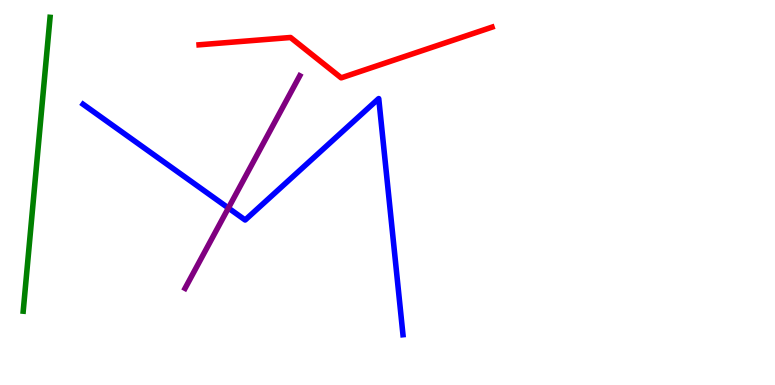[{'lines': ['blue', 'red'], 'intersections': []}, {'lines': ['green', 'red'], 'intersections': []}, {'lines': ['purple', 'red'], 'intersections': []}, {'lines': ['blue', 'green'], 'intersections': []}, {'lines': ['blue', 'purple'], 'intersections': [{'x': 2.95, 'y': 4.6}]}, {'lines': ['green', 'purple'], 'intersections': []}]